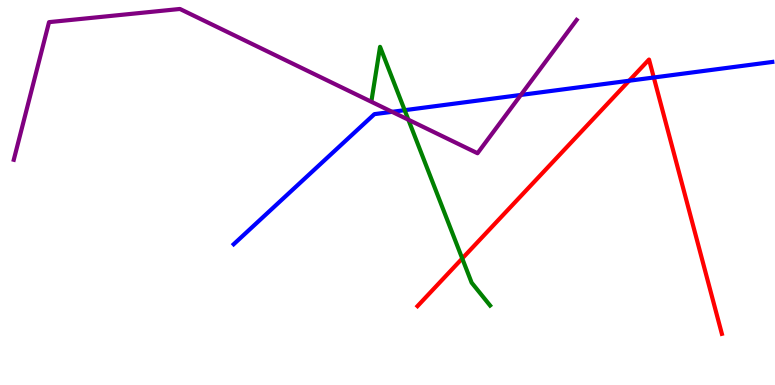[{'lines': ['blue', 'red'], 'intersections': [{'x': 8.12, 'y': 7.9}, {'x': 8.44, 'y': 7.99}]}, {'lines': ['green', 'red'], 'intersections': [{'x': 5.96, 'y': 3.29}]}, {'lines': ['purple', 'red'], 'intersections': []}, {'lines': ['blue', 'green'], 'intersections': [{'x': 5.22, 'y': 7.14}]}, {'lines': ['blue', 'purple'], 'intersections': [{'x': 5.06, 'y': 7.1}, {'x': 6.72, 'y': 7.53}]}, {'lines': ['green', 'purple'], 'intersections': [{'x': 5.27, 'y': 6.89}]}]